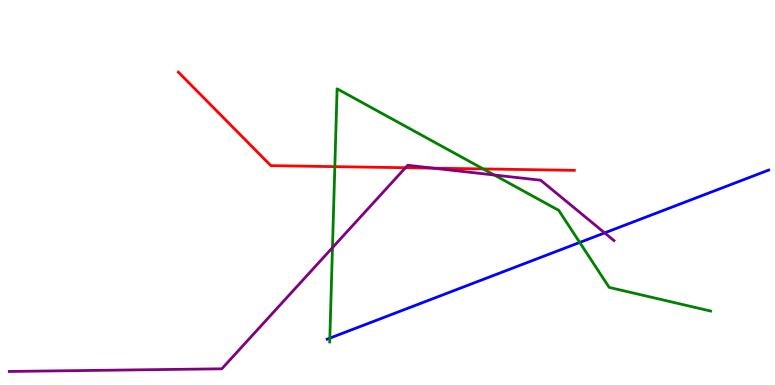[{'lines': ['blue', 'red'], 'intersections': []}, {'lines': ['green', 'red'], 'intersections': [{'x': 4.32, 'y': 5.67}, {'x': 6.24, 'y': 5.61}]}, {'lines': ['purple', 'red'], 'intersections': [{'x': 5.23, 'y': 5.64}, {'x': 5.59, 'y': 5.63}]}, {'lines': ['blue', 'green'], 'intersections': [{'x': 4.26, 'y': 1.22}, {'x': 7.48, 'y': 3.7}]}, {'lines': ['blue', 'purple'], 'intersections': [{'x': 7.8, 'y': 3.95}]}, {'lines': ['green', 'purple'], 'intersections': [{'x': 4.29, 'y': 3.57}, {'x': 6.38, 'y': 5.45}]}]